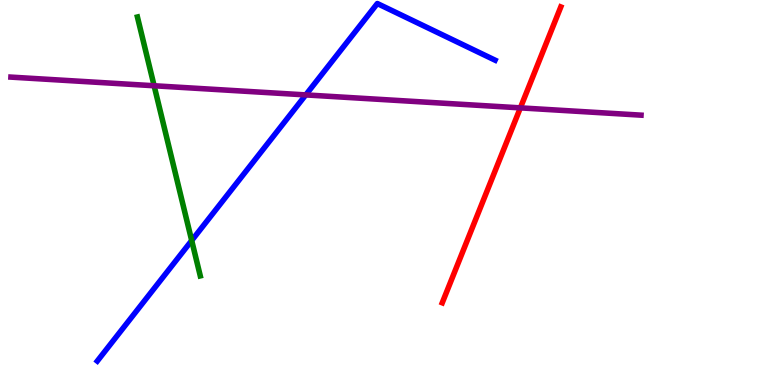[{'lines': ['blue', 'red'], 'intersections': []}, {'lines': ['green', 'red'], 'intersections': []}, {'lines': ['purple', 'red'], 'intersections': [{'x': 6.71, 'y': 7.2}]}, {'lines': ['blue', 'green'], 'intersections': [{'x': 2.47, 'y': 3.75}]}, {'lines': ['blue', 'purple'], 'intersections': [{'x': 3.95, 'y': 7.53}]}, {'lines': ['green', 'purple'], 'intersections': [{'x': 1.99, 'y': 7.77}]}]